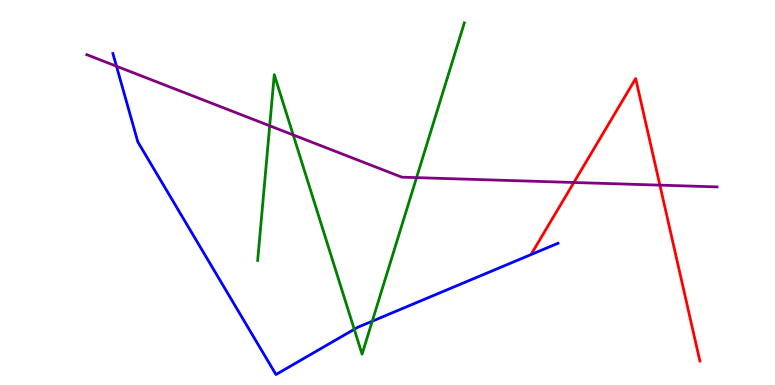[{'lines': ['blue', 'red'], 'intersections': []}, {'lines': ['green', 'red'], 'intersections': []}, {'lines': ['purple', 'red'], 'intersections': [{'x': 7.4, 'y': 5.26}, {'x': 8.51, 'y': 5.19}]}, {'lines': ['blue', 'green'], 'intersections': [{'x': 4.57, 'y': 1.45}, {'x': 4.8, 'y': 1.66}]}, {'lines': ['blue', 'purple'], 'intersections': [{'x': 1.5, 'y': 8.28}]}, {'lines': ['green', 'purple'], 'intersections': [{'x': 3.48, 'y': 6.73}, {'x': 3.78, 'y': 6.5}, {'x': 5.37, 'y': 5.39}]}]